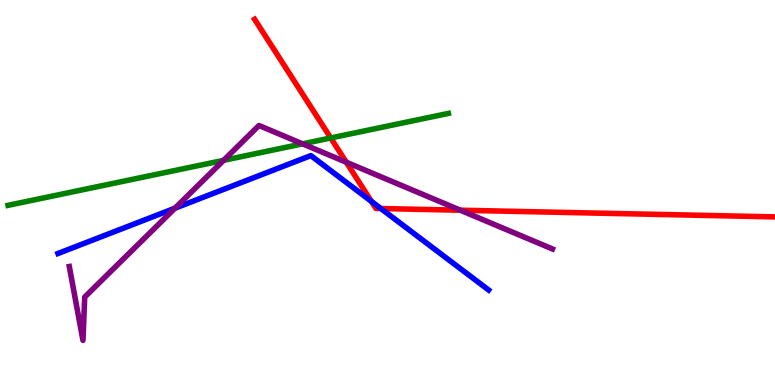[{'lines': ['blue', 'red'], 'intersections': [{'x': 4.79, 'y': 4.77}, {'x': 4.91, 'y': 4.58}]}, {'lines': ['green', 'red'], 'intersections': [{'x': 4.27, 'y': 6.42}]}, {'lines': ['purple', 'red'], 'intersections': [{'x': 4.47, 'y': 5.79}, {'x': 5.94, 'y': 4.54}]}, {'lines': ['blue', 'green'], 'intersections': []}, {'lines': ['blue', 'purple'], 'intersections': [{'x': 2.26, 'y': 4.59}]}, {'lines': ['green', 'purple'], 'intersections': [{'x': 2.88, 'y': 5.84}, {'x': 3.9, 'y': 6.26}]}]